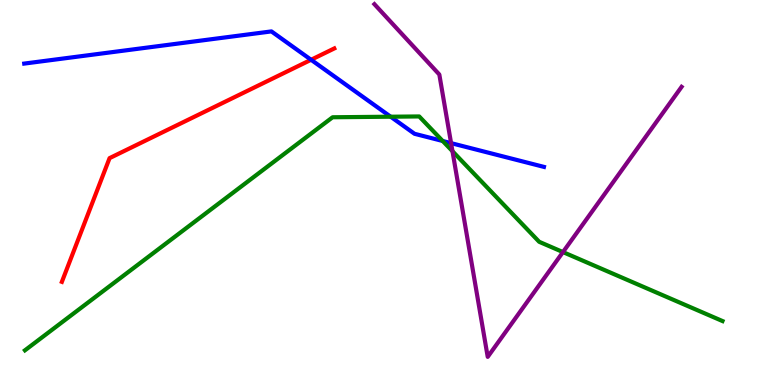[{'lines': ['blue', 'red'], 'intersections': [{'x': 4.01, 'y': 8.45}]}, {'lines': ['green', 'red'], 'intersections': []}, {'lines': ['purple', 'red'], 'intersections': []}, {'lines': ['blue', 'green'], 'intersections': [{'x': 5.04, 'y': 6.97}, {'x': 5.71, 'y': 6.34}]}, {'lines': ['blue', 'purple'], 'intersections': [{'x': 5.82, 'y': 6.28}]}, {'lines': ['green', 'purple'], 'intersections': [{'x': 5.84, 'y': 6.07}, {'x': 7.26, 'y': 3.45}]}]